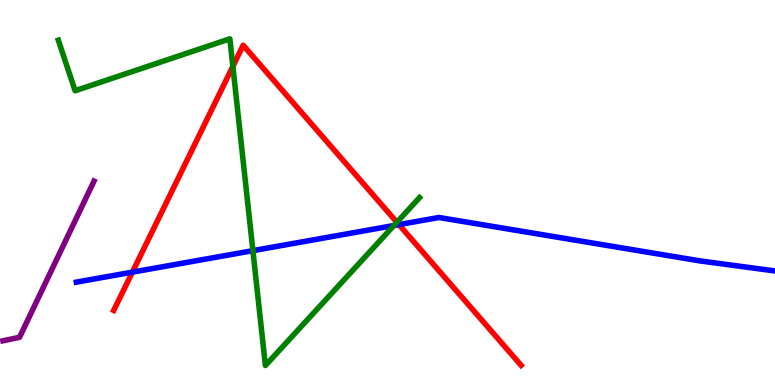[{'lines': ['blue', 'red'], 'intersections': [{'x': 1.71, 'y': 2.93}, {'x': 5.15, 'y': 4.17}]}, {'lines': ['green', 'red'], 'intersections': [{'x': 3.0, 'y': 8.28}, {'x': 5.12, 'y': 4.23}]}, {'lines': ['purple', 'red'], 'intersections': []}, {'lines': ['blue', 'green'], 'intersections': [{'x': 3.26, 'y': 3.49}, {'x': 5.08, 'y': 4.14}]}, {'lines': ['blue', 'purple'], 'intersections': []}, {'lines': ['green', 'purple'], 'intersections': []}]